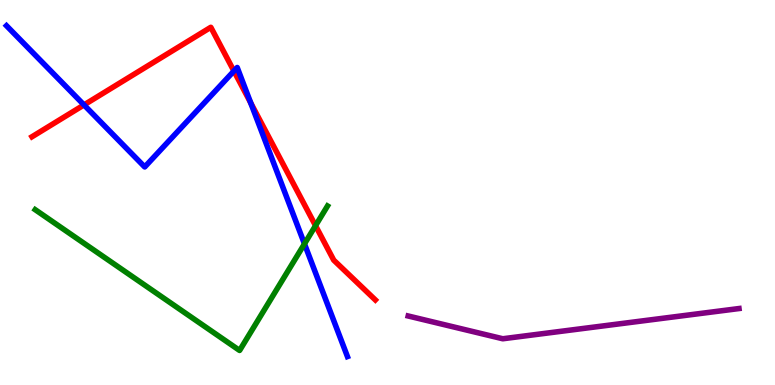[{'lines': ['blue', 'red'], 'intersections': [{'x': 1.08, 'y': 7.27}, {'x': 3.02, 'y': 8.15}, {'x': 3.23, 'y': 7.33}]}, {'lines': ['green', 'red'], 'intersections': [{'x': 4.07, 'y': 4.14}]}, {'lines': ['purple', 'red'], 'intersections': []}, {'lines': ['blue', 'green'], 'intersections': [{'x': 3.93, 'y': 3.67}]}, {'lines': ['blue', 'purple'], 'intersections': []}, {'lines': ['green', 'purple'], 'intersections': []}]